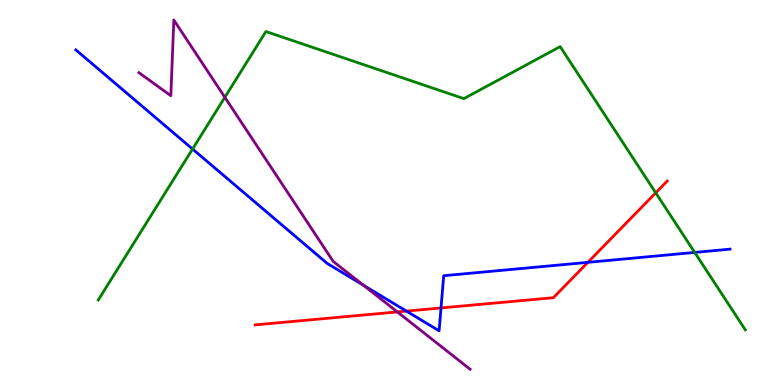[{'lines': ['blue', 'red'], 'intersections': [{'x': 5.24, 'y': 1.92}, {'x': 5.69, 'y': 2.0}, {'x': 7.59, 'y': 3.19}]}, {'lines': ['green', 'red'], 'intersections': [{'x': 8.46, 'y': 4.99}]}, {'lines': ['purple', 'red'], 'intersections': [{'x': 5.13, 'y': 1.9}]}, {'lines': ['blue', 'green'], 'intersections': [{'x': 2.48, 'y': 6.13}, {'x': 8.96, 'y': 3.44}]}, {'lines': ['blue', 'purple'], 'intersections': [{'x': 4.69, 'y': 2.59}]}, {'lines': ['green', 'purple'], 'intersections': [{'x': 2.9, 'y': 7.47}]}]